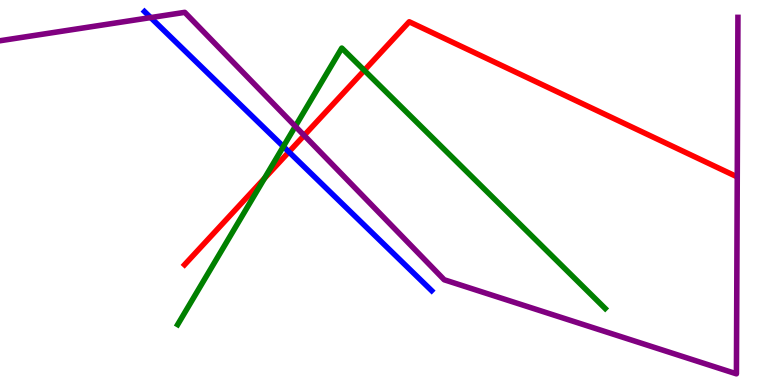[{'lines': ['blue', 'red'], 'intersections': [{'x': 3.73, 'y': 6.05}]}, {'lines': ['green', 'red'], 'intersections': [{'x': 3.41, 'y': 5.37}, {'x': 4.7, 'y': 8.17}]}, {'lines': ['purple', 'red'], 'intersections': [{'x': 3.92, 'y': 6.48}]}, {'lines': ['blue', 'green'], 'intersections': [{'x': 3.66, 'y': 6.19}]}, {'lines': ['blue', 'purple'], 'intersections': [{'x': 1.94, 'y': 9.54}]}, {'lines': ['green', 'purple'], 'intersections': [{'x': 3.81, 'y': 6.72}]}]